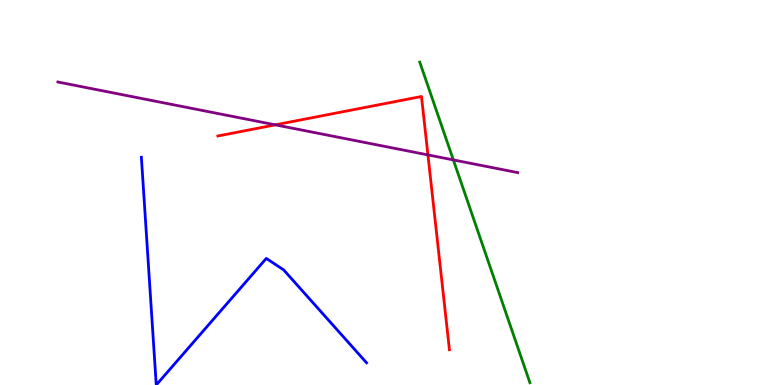[{'lines': ['blue', 'red'], 'intersections': []}, {'lines': ['green', 'red'], 'intersections': []}, {'lines': ['purple', 'red'], 'intersections': [{'x': 3.55, 'y': 6.76}, {'x': 5.52, 'y': 5.98}]}, {'lines': ['blue', 'green'], 'intersections': []}, {'lines': ['blue', 'purple'], 'intersections': []}, {'lines': ['green', 'purple'], 'intersections': [{'x': 5.85, 'y': 5.85}]}]